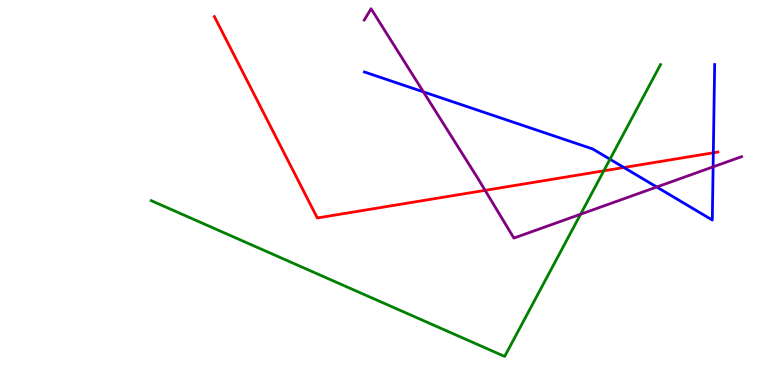[{'lines': ['blue', 'red'], 'intersections': [{'x': 8.05, 'y': 5.65}, {'x': 9.2, 'y': 6.03}]}, {'lines': ['green', 'red'], 'intersections': [{'x': 7.79, 'y': 5.56}]}, {'lines': ['purple', 'red'], 'intersections': [{'x': 6.26, 'y': 5.06}]}, {'lines': ['blue', 'green'], 'intersections': [{'x': 7.87, 'y': 5.86}]}, {'lines': ['blue', 'purple'], 'intersections': [{'x': 5.46, 'y': 7.61}, {'x': 8.47, 'y': 5.14}, {'x': 9.2, 'y': 5.67}]}, {'lines': ['green', 'purple'], 'intersections': [{'x': 7.49, 'y': 4.44}]}]